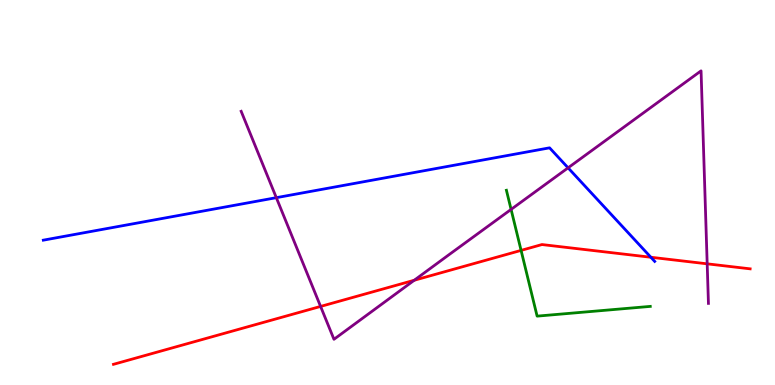[{'lines': ['blue', 'red'], 'intersections': [{'x': 8.4, 'y': 3.32}]}, {'lines': ['green', 'red'], 'intersections': [{'x': 6.72, 'y': 3.5}]}, {'lines': ['purple', 'red'], 'intersections': [{'x': 4.14, 'y': 2.04}, {'x': 5.35, 'y': 2.72}, {'x': 9.12, 'y': 3.15}]}, {'lines': ['blue', 'green'], 'intersections': []}, {'lines': ['blue', 'purple'], 'intersections': [{'x': 3.57, 'y': 4.87}, {'x': 7.33, 'y': 5.64}]}, {'lines': ['green', 'purple'], 'intersections': [{'x': 6.59, 'y': 4.56}]}]